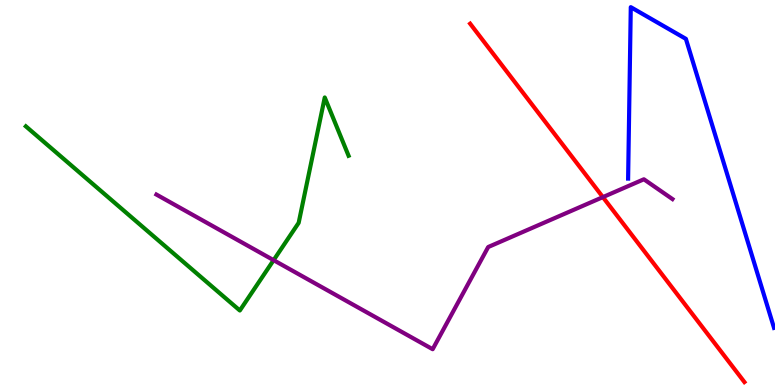[{'lines': ['blue', 'red'], 'intersections': []}, {'lines': ['green', 'red'], 'intersections': []}, {'lines': ['purple', 'red'], 'intersections': [{'x': 7.78, 'y': 4.88}]}, {'lines': ['blue', 'green'], 'intersections': []}, {'lines': ['blue', 'purple'], 'intersections': []}, {'lines': ['green', 'purple'], 'intersections': [{'x': 3.53, 'y': 3.24}]}]